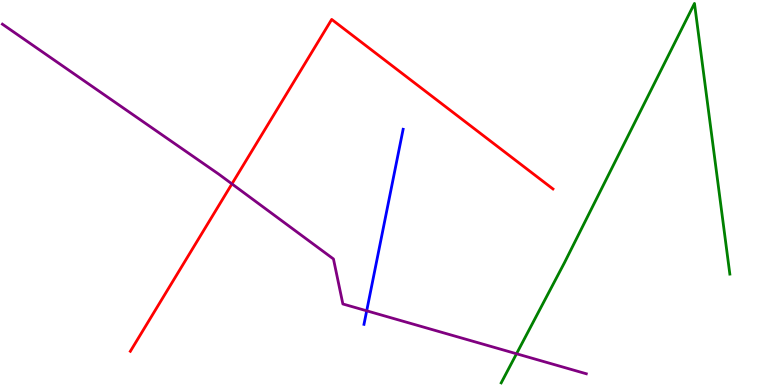[{'lines': ['blue', 'red'], 'intersections': []}, {'lines': ['green', 'red'], 'intersections': []}, {'lines': ['purple', 'red'], 'intersections': [{'x': 2.99, 'y': 5.22}]}, {'lines': ['blue', 'green'], 'intersections': []}, {'lines': ['blue', 'purple'], 'intersections': [{'x': 4.73, 'y': 1.93}]}, {'lines': ['green', 'purple'], 'intersections': [{'x': 6.66, 'y': 0.811}]}]